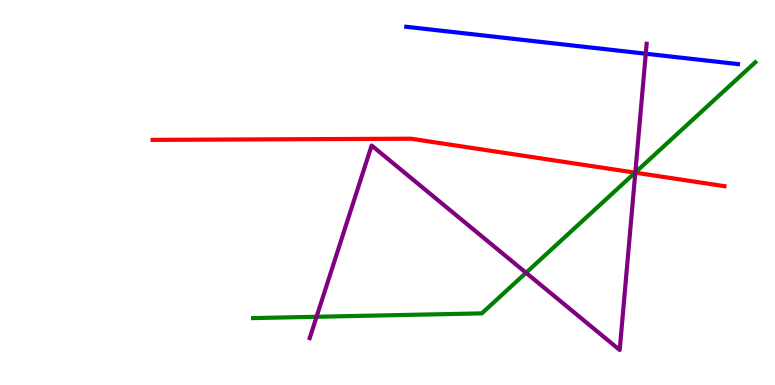[{'lines': ['blue', 'red'], 'intersections': []}, {'lines': ['green', 'red'], 'intersections': [{'x': 8.19, 'y': 5.52}]}, {'lines': ['purple', 'red'], 'intersections': [{'x': 8.2, 'y': 5.52}]}, {'lines': ['blue', 'green'], 'intersections': []}, {'lines': ['blue', 'purple'], 'intersections': [{'x': 8.33, 'y': 8.6}]}, {'lines': ['green', 'purple'], 'intersections': [{'x': 4.08, 'y': 1.77}, {'x': 6.79, 'y': 2.91}, {'x': 8.2, 'y': 5.52}]}]